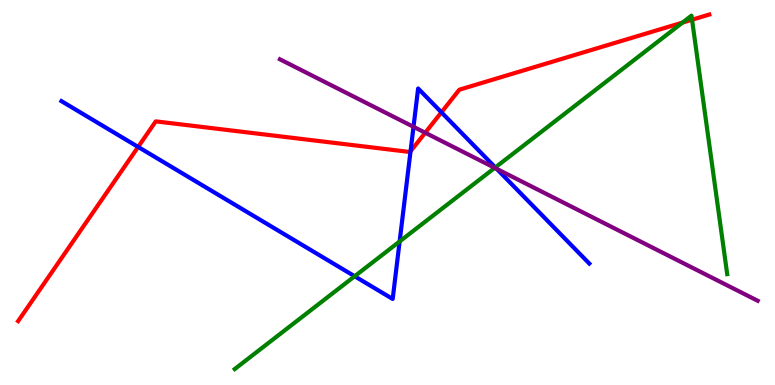[{'lines': ['blue', 'red'], 'intersections': [{'x': 1.78, 'y': 6.18}, {'x': 5.3, 'y': 6.07}, {'x': 5.7, 'y': 7.08}]}, {'lines': ['green', 'red'], 'intersections': [{'x': 8.81, 'y': 9.41}, {'x': 8.93, 'y': 9.49}]}, {'lines': ['purple', 'red'], 'intersections': [{'x': 5.49, 'y': 6.55}]}, {'lines': ['blue', 'green'], 'intersections': [{'x': 4.58, 'y': 2.82}, {'x': 5.16, 'y': 3.73}, {'x': 6.39, 'y': 5.65}]}, {'lines': ['blue', 'purple'], 'intersections': [{'x': 5.34, 'y': 6.71}, {'x': 6.41, 'y': 5.61}]}, {'lines': ['green', 'purple'], 'intersections': [{'x': 6.38, 'y': 5.64}]}]